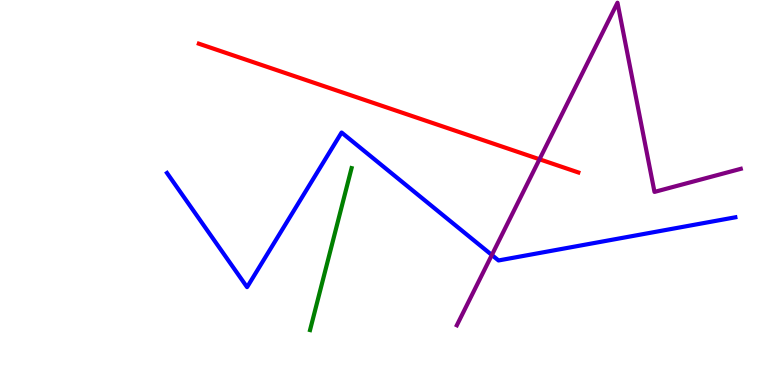[{'lines': ['blue', 'red'], 'intersections': []}, {'lines': ['green', 'red'], 'intersections': []}, {'lines': ['purple', 'red'], 'intersections': [{'x': 6.96, 'y': 5.86}]}, {'lines': ['blue', 'green'], 'intersections': []}, {'lines': ['blue', 'purple'], 'intersections': [{'x': 6.35, 'y': 3.38}]}, {'lines': ['green', 'purple'], 'intersections': []}]